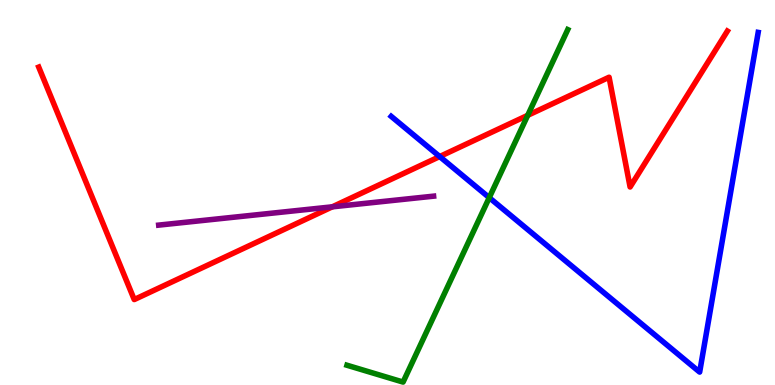[{'lines': ['blue', 'red'], 'intersections': [{'x': 5.67, 'y': 5.93}]}, {'lines': ['green', 'red'], 'intersections': [{'x': 6.81, 'y': 7.0}]}, {'lines': ['purple', 'red'], 'intersections': [{'x': 4.29, 'y': 4.63}]}, {'lines': ['blue', 'green'], 'intersections': [{'x': 6.31, 'y': 4.87}]}, {'lines': ['blue', 'purple'], 'intersections': []}, {'lines': ['green', 'purple'], 'intersections': []}]